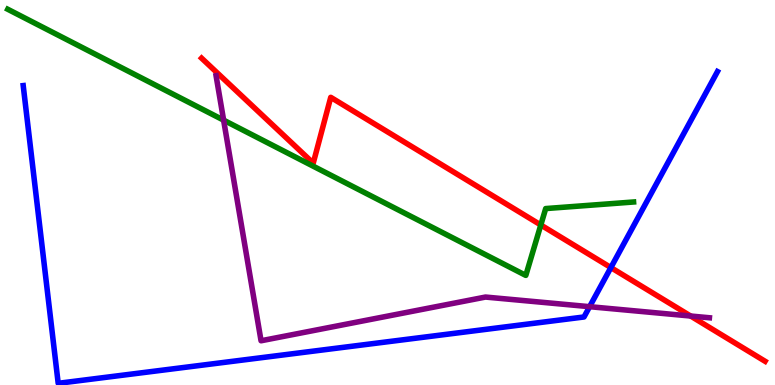[{'lines': ['blue', 'red'], 'intersections': [{'x': 7.88, 'y': 3.05}]}, {'lines': ['green', 'red'], 'intersections': [{'x': 6.98, 'y': 4.16}]}, {'lines': ['purple', 'red'], 'intersections': [{'x': 8.91, 'y': 1.79}]}, {'lines': ['blue', 'green'], 'intersections': []}, {'lines': ['blue', 'purple'], 'intersections': [{'x': 7.61, 'y': 2.03}]}, {'lines': ['green', 'purple'], 'intersections': [{'x': 2.89, 'y': 6.88}]}]